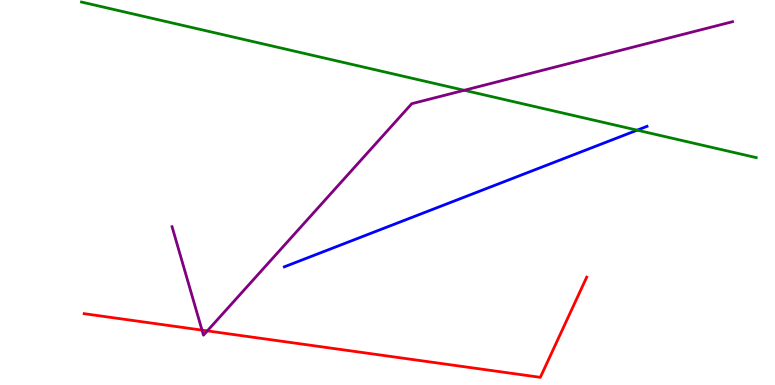[{'lines': ['blue', 'red'], 'intersections': []}, {'lines': ['green', 'red'], 'intersections': []}, {'lines': ['purple', 'red'], 'intersections': [{'x': 2.61, 'y': 1.43}, {'x': 2.68, 'y': 1.41}]}, {'lines': ['blue', 'green'], 'intersections': [{'x': 8.22, 'y': 6.62}]}, {'lines': ['blue', 'purple'], 'intersections': []}, {'lines': ['green', 'purple'], 'intersections': [{'x': 5.99, 'y': 7.65}]}]